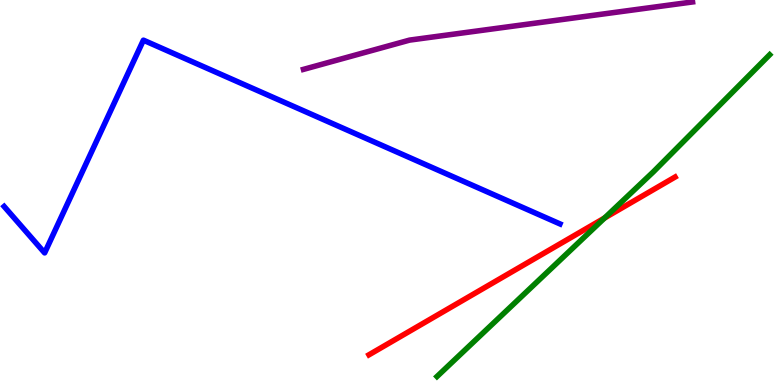[{'lines': ['blue', 'red'], 'intersections': []}, {'lines': ['green', 'red'], 'intersections': [{'x': 7.8, 'y': 4.34}]}, {'lines': ['purple', 'red'], 'intersections': []}, {'lines': ['blue', 'green'], 'intersections': []}, {'lines': ['blue', 'purple'], 'intersections': []}, {'lines': ['green', 'purple'], 'intersections': []}]